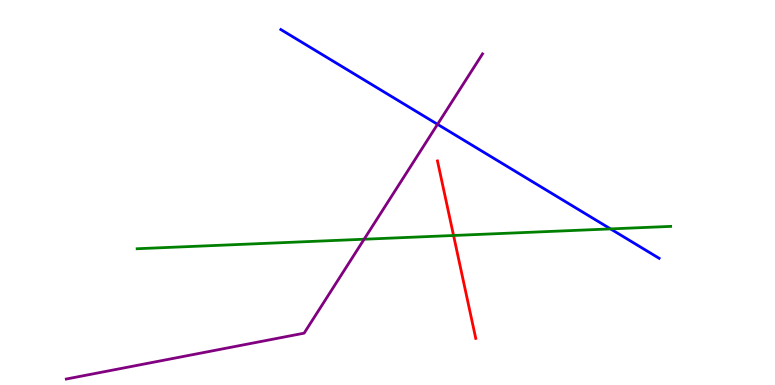[{'lines': ['blue', 'red'], 'intersections': []}, {'lines': ['green', 'red'], 'intersections': [{'x': 5.85, 'y': 3.88}]}, {'lines': ['purple', 'red'], 'intersections': []}, {'lines': ['blue', 'green'], 'intersections': [{'x': 7.88, 'y': 4.05}]}, {'lines': ['blue', 'purple'], 'intersections': [{'x': 5.65, 'y': 6.77}]}, {'lines': ['green', 'purple'], 'intersections': [{'x': 4.7, 'y': 3.79}]}]